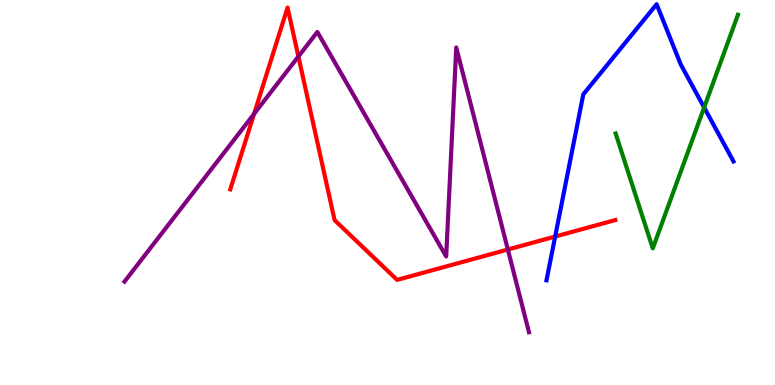[{'lines': ['blue', 'red'], 'intersections': [{'x': 7.16, 'y': 3.86}]}, {'lines': ['green', 'red'], 'intersections': []}, {'lines': ['purple', 'red'], 'intersections': [{'x': 3.28, 'y': 7.04}, {'x': 3.85, 'y': 8.53}, {'x': 6.55, 'y': 3.52}]}, {'lines': ['blue', 'green'], 'intersections': [{'x': 9.09, 'y': 7.21}]}, {'lines': ['blue', 'purple'], 'intersections': []}, {'lines': ['green', 'purple'], 'intersections': []}]